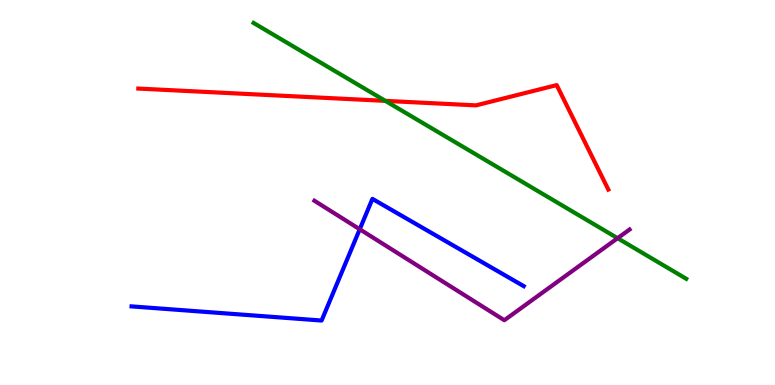[{'lines': ['blue', 'red'], 'intersections': []}, {'lines': ['green', 'red'], 'intersections': [{'x': 4.97, 'y': 7.38}]}, {'lines': ['purple', 'red'], 'intersections': []}, {'lines': ['blue', 'green'], 'intersections': []}, {'lines': ['blue', 'purple'], 'intersections': [{'x': 4.64, 'y': 4.05}]}, {'lines': ['green', 'purple'], 'intersections': [{'x': 7.97, 'y': 3.81}]}]